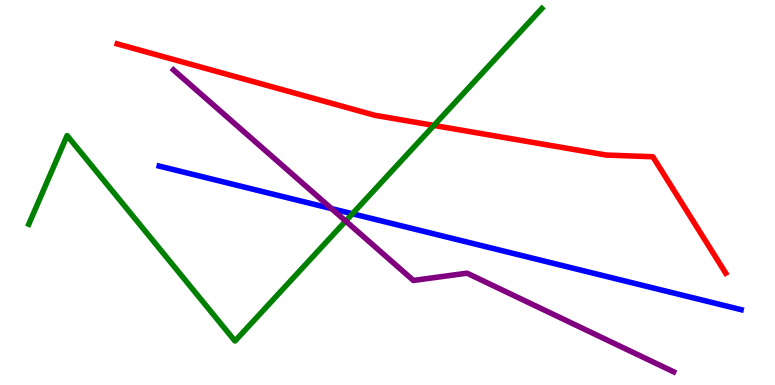[{'lines': ['blue', 'red'], 'intersections': []}, {'lines': ['green', 'red'], 'intersections': [{'x': 5.6, 'y': 6.74}]}, {'lines': ['purple', 'red'], 'intersections': []}, {'lines': ['blue', 'green'], 'intersections': [{'x': 4.55, 'y': 4.45}]}, {'lines': ['blue', 'purple'], 'intersections': [{'x': 4.28, 'y': 4.58}]}, {'lines': ['green', 'purple'], 'intersections': [{'x': 4.46, 'y': 4.26}]}]